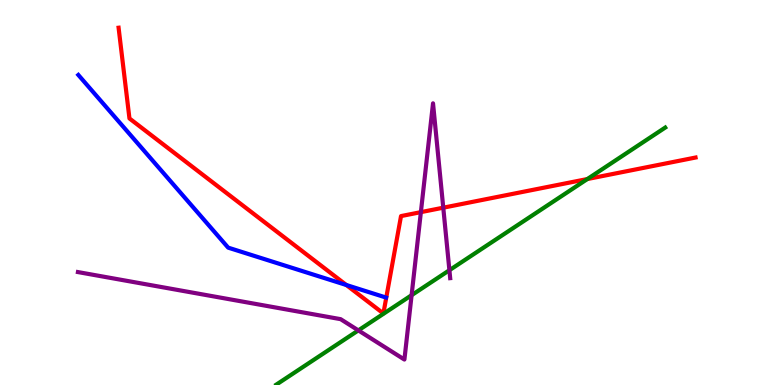[{'lines': ['blue', 'red'], 'intersections': [{'x': 4.47, 'y': 2.6}]}, {'lines': ['green', 'red'], 'intersections': [{'x': 7.58, 'y': 5.35}]}, {'lines': ['purple', 'red'], 'intersections': [{'x': 5.43, 'y': 4.49}, {'x': 5.72, 'y': 4.61}]}, {'lines': ['blue', 'green'], 'intersections': []}, {'lines': ['blue', 'purple'], 'intersections': []}, {'lines': ['green', 'purple'], 'intersections': [{'x': 4.62, 'y': 1.42}, {'x': 5.31, 'y': 2.33}, {'x': 5.8, 'y': 2.98}]}]